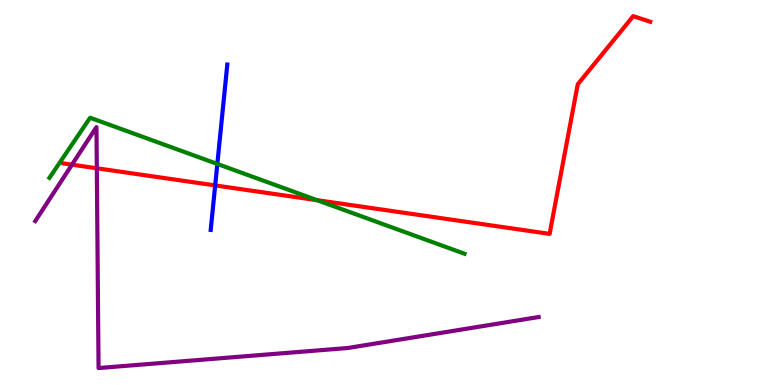[{'lines': ['blue', 'red'], 'intersections': [{'x': 2.78, 'y': 5.18}]}, {'lines': ['green', 'red'], 'intersections': [{'x': 4.09, 'y': 4.8}]}, {'lines': ['purple', 'red'], 'intersections': [{'x': 0.929, 'y': 5.72}, {'x': 1.25, 'y': 5.63}]}, {'lines': ['blue', 'green'], 'intersections': [{'x': 2.8, 'y': 5.74}]}, {'lines': ['blue', 'purple'], 'intersections': []}, {'lines': ['green', 'purple'], 'intersections': []}]